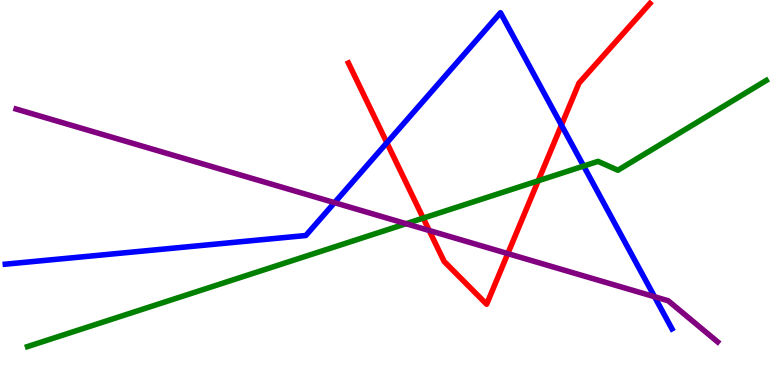[{'lines': ['blue', 'red'], 'intersections': [{'x': 4.99, 'y': 6.29}, {'x': 7.24, 'y': 6.75}]}, {'lines': ['green', 'red'], 'intersections': [{'x': 5.46, 'y': 4.33}, {'x': 6.94, 'y': 5.3}]}, {'lines': ['purple', 'red'], 'intersections': [{'x': 5.54, 'y': 4.01}, {'x': 6.55, 'y': 3.41}]}, {'lines': ['blue', 'green'], 'intersections': [{'x': 7.53, 'y': 5.69}]}, {'lines': ['blue', 'purple'], 'intersections': [{'x': 4.32, 'y': 4.74}, {'x': 8.45, 'y': 2.29}]}, {'lines': ['green', 'purple'], 'intersections': [{'x': 5.24, 'y': 4.19}]}]